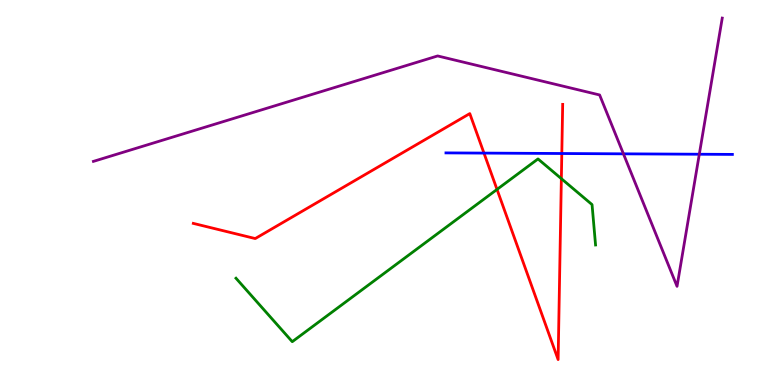[{'lines': ['blue', 'red'], 'intersections': [{'x': 6.24, 'y': 6.02}, {'x': 7.25, 'y': 6.01}]}, {'lines': ['green', 'red'], 'intersections': [{'x': 6.41, 'y': 5.08}, {'x': 7.24, 'y': 5.36}]}, {'lines': ['purple', 'red'], 'intersections': []}, {'lines': ['blue', 'green'], 'intersections': []}, {'lines': ['blue', 'purple'], 'intersections': [{'x': 8.04, 'y': 6.0}, {'x': 9.02, 'y': 5.99}]}, {'lines': ['green', 'purple'], 'intersections': []}]